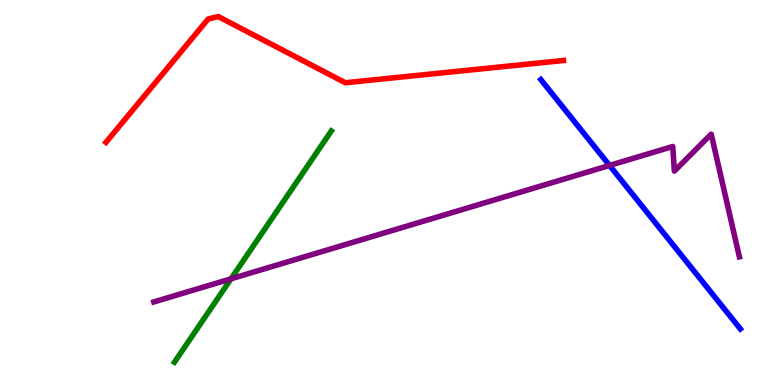[{'lines': ['blue', 'red'], 'intersections': []}, {'lines': ['green', 'red'], 'intersections': []}, {'lines': ['purple', 'red'], 'intersections': []}, {'lines': ['blue', 'green'], 'intersections': []}, {'lines': ['blue', 'purple'], 'intersections': [{'x': 7.86, 'y': 5.7}]}, {'lines': ['green', 'purple'], 'intersections': [{'x': 2.98, 'y': 2.76}]}]